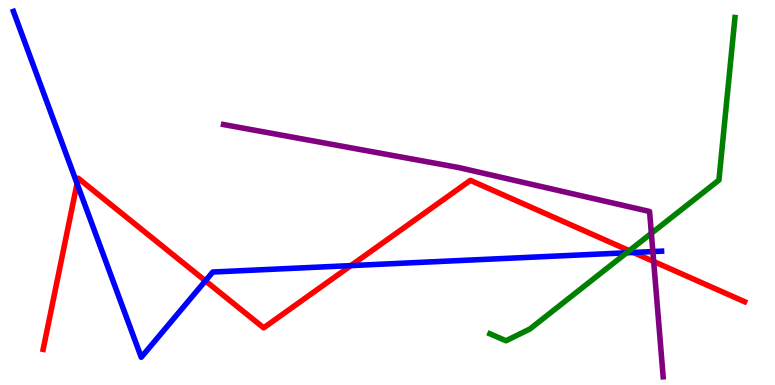[{'lines': ['blue', 'red'], 'intersections': [{'x': 0.994, 'y': 5.23}, {'x': 2.65, 'y': 2.71}, {'x': 4.53, 'y': 3.1}, {'x': 8.17, 'y': 3.44}]}, {'lines': ['green', 'red'], 'intersections': [{'x': 8.12, 'y': 3.49}]}, {'lines': ['purple', 'red'], 'intersections': [{'x': 8.43, 'y': 3.21}]}, {'lines': ['blue', 'green'], 'intersections': [{'x': 8.09, 'y': 3.43}]}, {'lines': ['blue', 'purple'], 'intersections': [{'x': 8.42, 'y': 3.47}]}, {'lines': ['green', 'purple'], 'intersections': [{'x': 8.4, 'y': 3.94}]}]